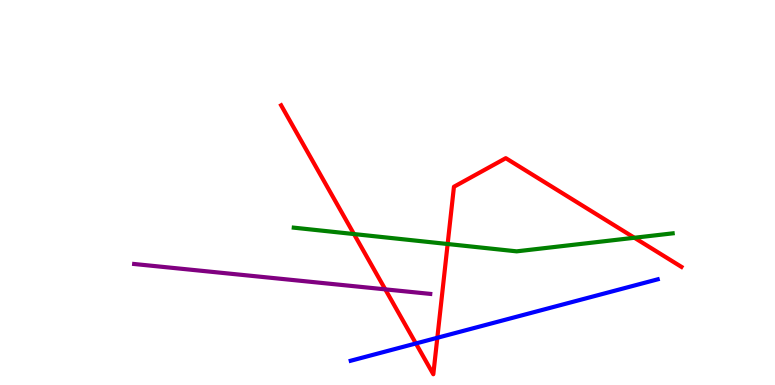[{'lines': ['blue', 'red'], 'intersections': [{'x': 5.37, 'y': 1.08}, {'x': 5.64, 'y': 1.23}]}, {'lines': ['green', 'red'], 'intersections': [{'x': 4.57, 'y': 3.92}, {'x': 5.78, 'y': 3.66}, {'x': 8.19, 'y': 3.82}]}, {'lines': ['purple', 'red'], 'intersections': [{'x': 4.97, 'y': 2.48}]}, {'lines': ['blue', 'green'], 'intersections': []}, {'lines': ['blue', 'purple'], 'intersections': []}, {'lines': ['green', 'purple'], 'intersections': []}]